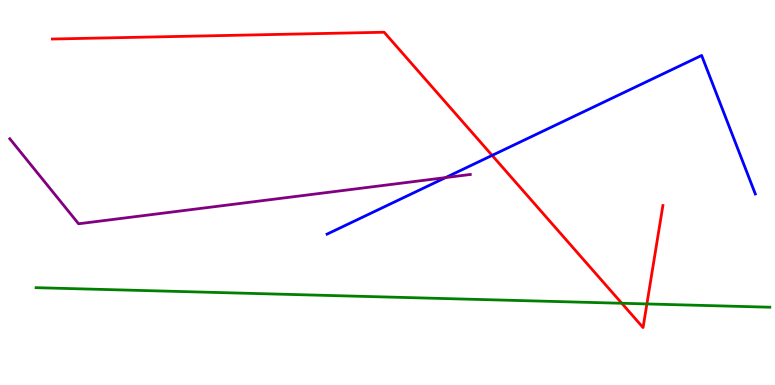[{'lines': ['blue', 'red'], 'intersections': [{'x': 6.35, 'y': 5.96}]}, {'lines': ['green', 'red'], 'intersections': [{'x': 8.02, 'y': 2.12}, {'x': 8.35, 'y': 2.11}]}, {'lines': ['purple', 'red'], 'intersections': []}, {'lines': ['blue', 'green'], 'intersections': []}, {'lines': ['blue', 'purple'], 'intersections': [{'x': 5.75, 'y': 5.39}]}, {'lines': ['green', 'purple'], 'intersections': []}]